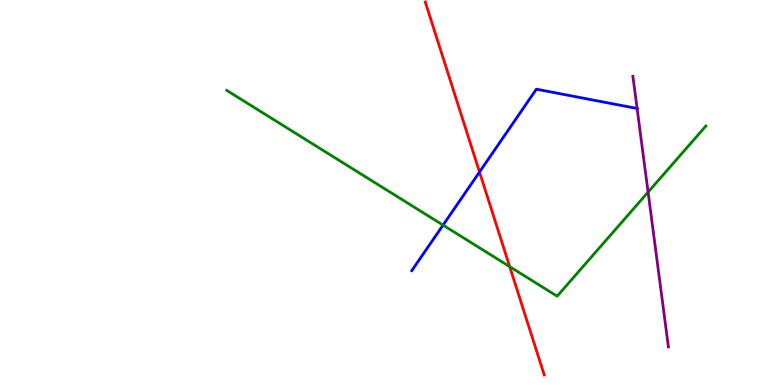[{'lines': ['blue', 'red'], 'intersections': [{'x': 6.19, 'y': 5.53}]}, {'lines': ['green', 'red'], 'intersections': [{'x': 6.58, 'y': 3.07}]}, {'lines': ['purple', 'red'], 'intersections': []}, {'lines': ['blue', 'green'], 'intersections': [{'x': 5.72, 'y': 4.15}]}, {'lines': ['blue', 'purple'], 'intersections': [{'x': 8.22, 'y': 7.18}]}, {'lines': ['green', 'purple'], 'intersections': [{'x': 8.36, 'y': 5.01}]}]